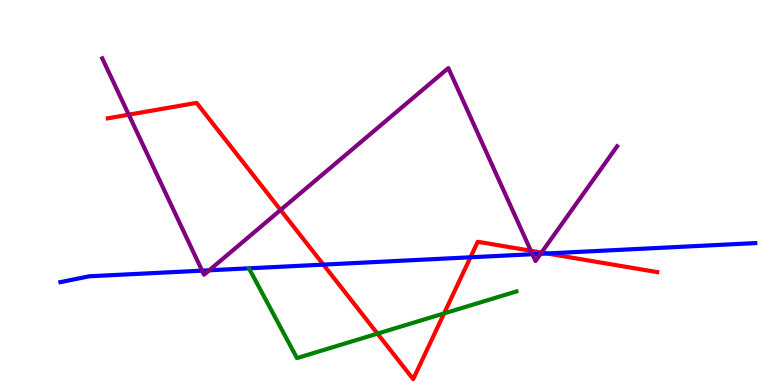[{'lines': ['blue', 'red'], 'intersections': [{'x': 4.17, 'y': 3.13}, {'x': 6.07, 'y': 3.32}, {'x': 7.06, 'y': 3.42}]}, {'lines': ['green', 'red'], 'intersections': [{'x': 4.87, 'y': 1.33}, {'x': 5.73, 'y': 1.86}]}, {'lines': ['purple', 'red'], 'intersections': [{'x': 1.66, 'y': 7.02}, {'x': 3.62, 'y': 4.55}, {'x': 6.85, 'y': 3.49}, {'x': 6.99, 'y': 3.44}]}, {'lines': ['blue', 'green'], 'intersections': []}, {'lines': ['blue', 'purple'], 'intersections': [{'x': 2.61, 'y': 2.97}, {'x': 2.7, 'y': 2.98}, {'x': 6.87, 'y': 3.4}, {'x': 6.98, 'y': 3.41}]}, {'lines': ['green', 'purple'], 'intersections': []}]